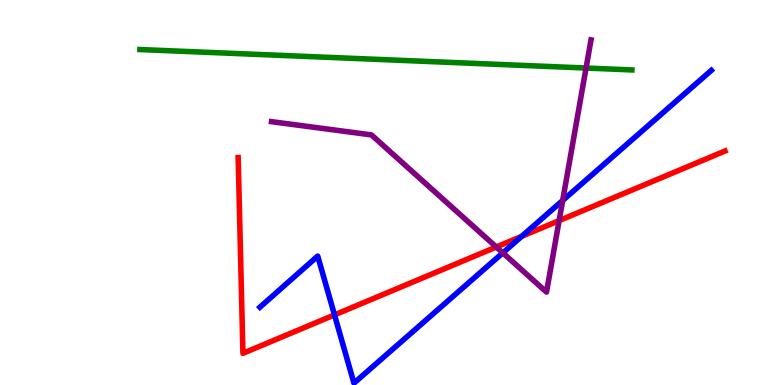[{'lines': ['blue', 'red'], 'intersections': [{'x': 4.32, 'y': 1.82}, {'x': 6.73, 'y': 3.86}]}, {'lines': ['green', 'red'], 'intersections': []}, {'lines': ['purple', 'red'], 'intersections': [{'x': 6.4, 'y': 3.58}, {'x': 7.21, 'y': 4.27}]}, {'lines': ['blue', 'green'], 'intersections': []}, {'lines': ['blue', 'purple'], 'intersections': [{'x': 6.49, 'y': 3.43}, {'x': 7.26, 'y': 4.79}]}, {'lines': ['green', 'purple'], 'intersections': [{'x': 7.56, 'y': 8.23}]}]